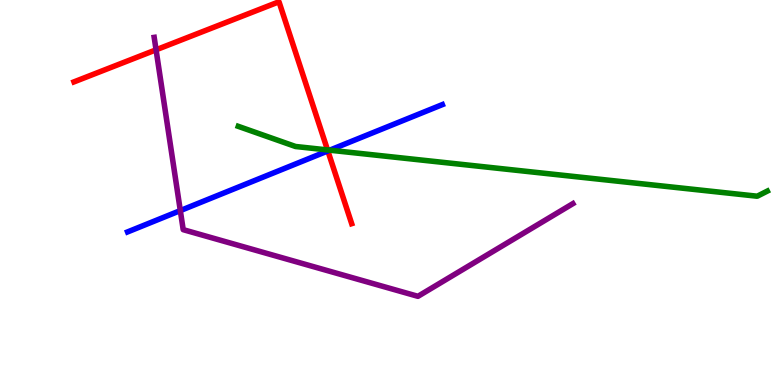[{'lines': ['blue', 'red'], 'intersections': [{'x': 4.23, 'y': 6.08}]}, {'lines': ['green', 'red'], 'intersections': [{'x': 4.23, 'y': 6.11}]}, {'lines': ['purple', 'red'], 'intersections': [{'x': 2.01, 'y': 8.71}]}, {'lines': ['blue', 'green'], 'intersections': [{'x': 4.25, 'y': 6.1}]}, {'lines': ['blue', 'purple'], 'intersections': [{'x': 2.33, 'y': 4.53}]}, {'lines': ['green', 'purple'], 'intersections': []}]